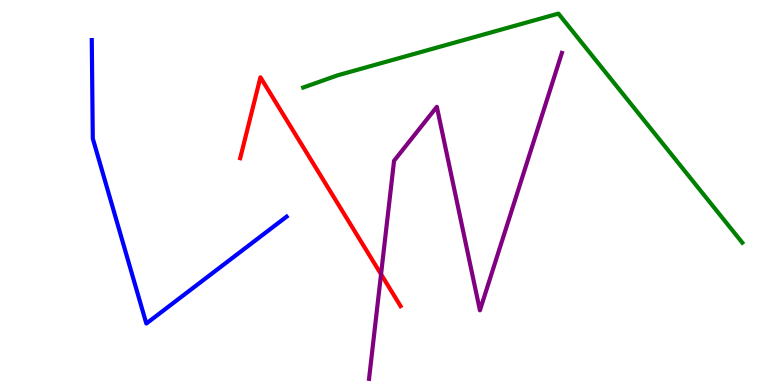[{'lines': ['blue', 'red'], 'intersections': []}, {'lines': ['green', 'red'], 'intersections': []}, {'lines': ['purple', 'red'], 'intersections': [{'x': 4.92, 'y': 2.88}]}, {'lines': ['blue', 'green'], 'intersections': []}, {'lines': ['blue', 'purple'], 'intersections': []}, {'lines': ['green', 'purple'], 'intersections': []}]